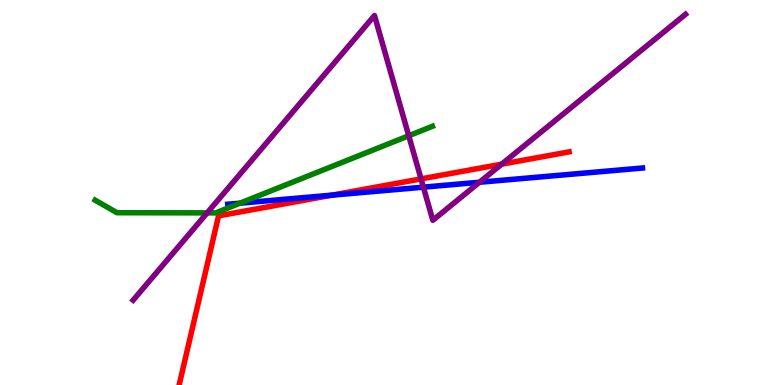[{'lines': ['blue', 'red'], 'intersections': [{'x': 4.28, 'y': 4.93}]}, {'lines': ['green', 'red'], 'intersections': []}, {'lines': ['purple', 'red'], 'intersections': [{'x': 5.43, 'y': 5.35}, {'x': 6.47, 'y': 5.74}]}, {'lines': ['blue', 'green'], 'intersections': [{'x': 3.1, 'y': 4.72}]}, {'lines': ['blue', 'purple'], 'intersections': [{'x': 5.46, 'y': 5.14}, {'x': 6.19, 'y': 5.27}]}, {'lines': ['green', 'purple'], 'intersections': [{'x': 2.67, 'y': 4.47}, {'x': 5.27, 'y': 6.47}]}]